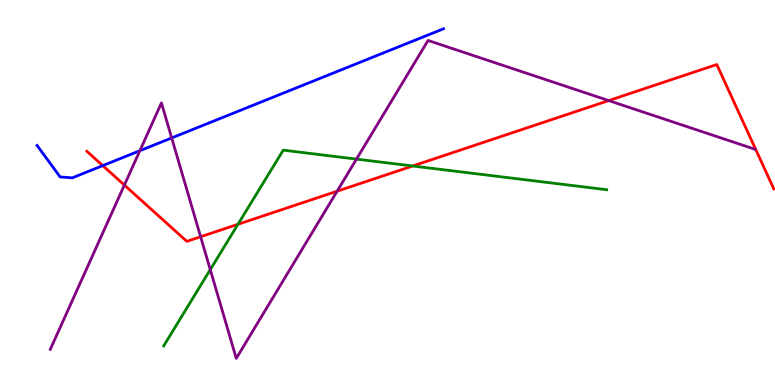[{'lines': ['blue', 'red'], 'intersections': [{'x': 1.33, 'y': 5.7}]}, {'lines': ['green', 'red'], 'intersections': [{'x': 3.07, 'y': 4.17}, {'x': 5.33, 'y': 5.69}]}, {'lines': ['purple', 'red'], 'intersections': [{'x': 1.6, 'y': 5.19}, {'x': 2.59, 'y': 3.85}, {'x': 4.35, 'y': 5.03}, {'x': 7.85, 'y': 7.39}]}, {'lines': ['blue', 'green'], 'intersections': []}, {'lines': ['blue', 'purple'], 'intersections': [{'x': 1.8, 'y': 6.09}, {'x': 2.22, 'y': 6.42}]}, {'lines': ['green', 'purple'], 'intersections': [{'x': 2.71, 'y': 3.0}, {'x': 4.6, 'y': 5.87}]}]